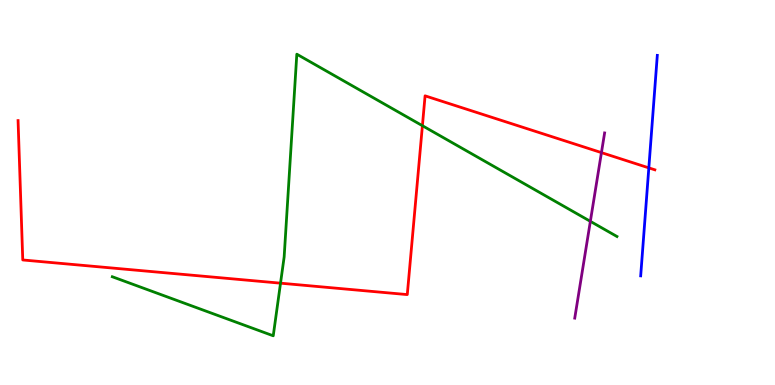[{'lines': ['blue', 'red'], 'intersections': [{'x': 8.37, 'y': 5.64}]}, {'lines': ['green', 'red'], 'intersections': [{'x': 3.62, 'y': 2.64}, {'x': 5.45, 'y': 6.73}]}, {'lines': ['purple', 'red'], 'intersections': [{'x': 7.76, 'y': 6.04}]}, {'lines': ['blue', 'green'], 'intersections': []}, {'lines': ['blue', 'purple'], 'intersections': []}, {'lines': ['green', 'purple'], 'intersections': [{'x': 7.62, 'y': 4.25}]}]